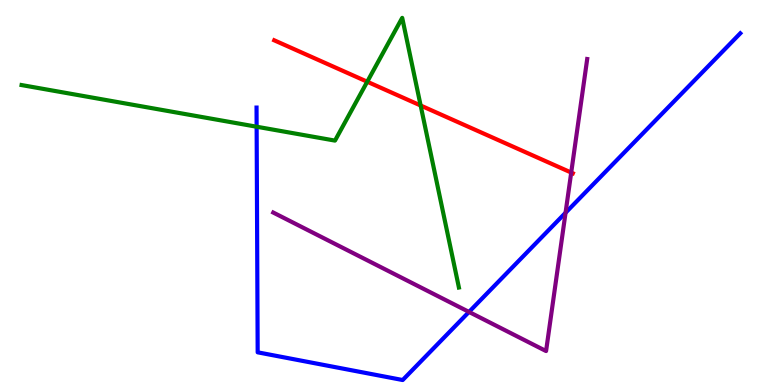[{'lines': ['blue', 'red'], 'intersections': []}, {'lines': ['green', 'red'], 'intersections': [{'x': 4.74, 'y': 7.88}, {'x': 5.43, 'y': 7.26}]}, {'lines': ['purple', 'red'], 'intersections': [{'x': 7.37, 'y': 5.52}]}, {'lines': ['blue', 'green'], 'intersections': [{'x': 3.31, 'y': 6.71}]}, {'lines': ['blue', 'purple'], 'intersections': [{'x': 6.05, 'y': 1.9}, {'x': 7.3, 'y': 4.47}]}, {'lines': ['green', 'purple'], 'intersections': []}]